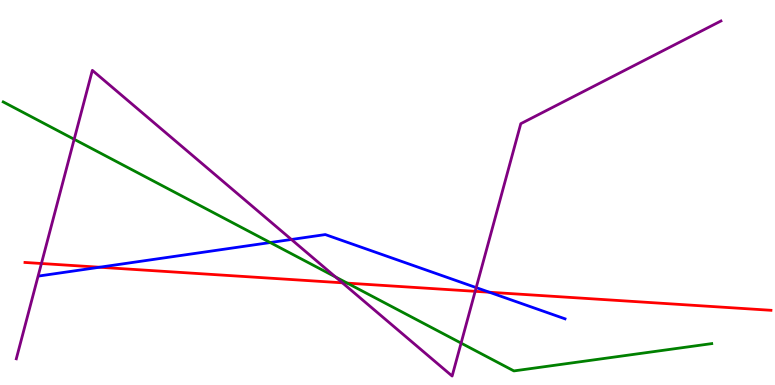[{'lines': ['blue', 'red'], 'intersections': [{'x': 1.28, 'y': 3.06}, {'x': 6.31, 'y': 2.41}]}, {'lines': ['green', 'red'], 'intersections': [{'x': 4.48, 'y': 2.65}]}, {'lines': ['purple', 'red'], 'intersections': [{'x': 0.535, 'y': 3.16}, {'x': 4.42, 'y': 2.65}, {'x': 6.13, 'y': 2.43}]}, {'lines': ['blue', 'green'], 'intersections': [{'x': 3.49, 'y': 3.7}]}, {'lines': ['blue', 'purple'], 'intersections': [{'x': 3.76, 'y': 3.78}, {'x': 6.14, 'y': 2.53}]}, {'lines': ['green', 'purple'], 'intersections': [{'x': 0.957, 'y': 6.38}, {'x': 4.33, 'y': 2.81}, {'x': 5.95, 'y': 1.09}]}]